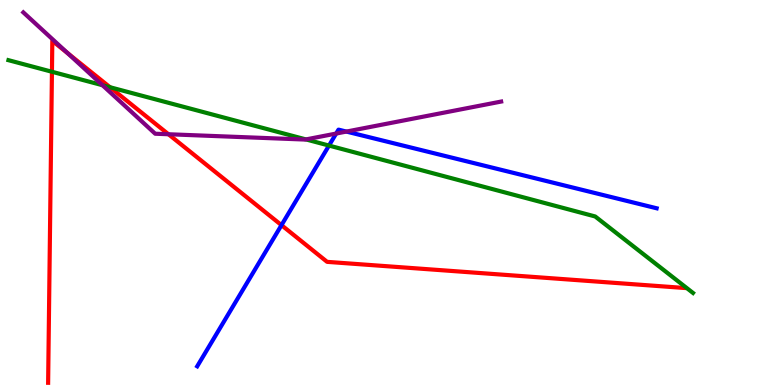[{'lines': ['blue', 'red'], 'intersections': [{'x': 3.63, 'y': 4.15}]}, {'lines': ['green', 'red'], 'intersections': [{'x': 0.67, 'y': 8.14}, {'x': 1.42, 'y': 7.73}]}, {'lines': ['purple', 'red'], 'intersections': [{'x': 0.874, 'y': 8.62}, {'x': 2.17, 'y': 6.51}]}, {'lines': ['blue', 'green'], 'intersections': [{'x': 4.25, 'y': 6.22}]}, {'lines': ['blue', 'purple'], 'intersections': [{'x': 4.34, 'y': 6.53}, {'x': 4.47, 'y': 6.58}]}, {'lines': ['green', 'purple'], 'intersections': [{'x': 1.32, 'y': 7.79}, {'x': 3.95, 'y': 6.38}]}]